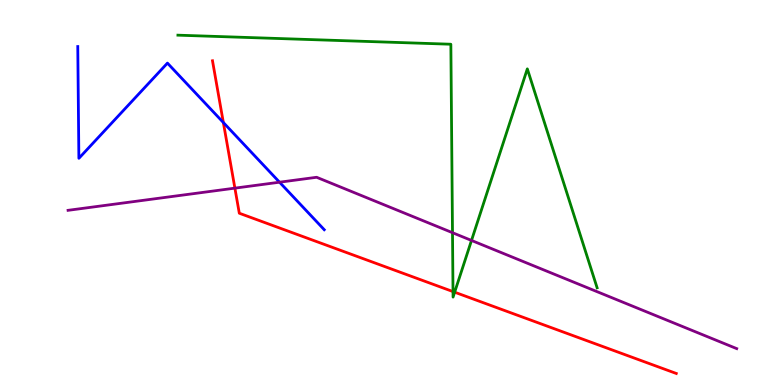[{'lines': ['blue', 'red'], 'intersections': [{'x': 2.88, 'y': 6.82}]}, {'lines': ['green', 'red'], 'intersections': [{'x': 5.85, 'y': 2.43}, {'x': 5.87, 'y': 2.41}]}, {'lines': ['purple', 'red'], 'intersections': [{'x': 3.03, 'y': 5.11}]}, {'lines': ['blue', 'green'], 'intersections': []}, {'lines': ['blue', 'purple'], 'intersections': [{'x': 3.61, 'y': 5.27}]}, {'lines': ['green', 'purple'], 'intersections': [{'x': 5.84, 'y': 3.96}, {'x': 6.08, 'y': 3.75}]}]